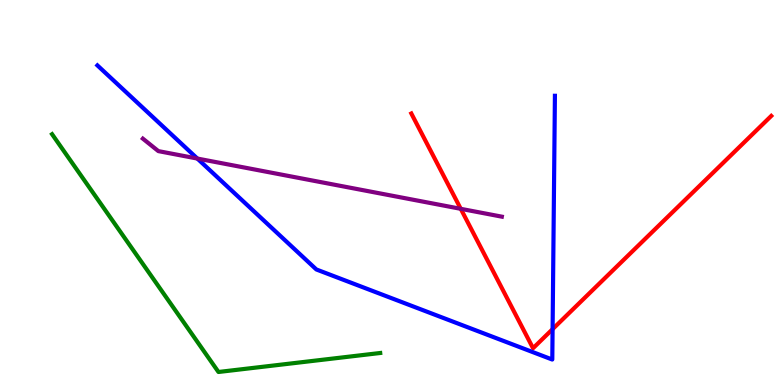[{'lines': ['blue', 'red'], 'intersections': [{'x': 7.13, 'y': 1.45}]}, {'lines': ['green', 'red'], 'intersections': []}, {'lines': ['purple', 'red'], 'intersections': [{'x': 5.95, 'y': 4.58}]}, {'lines': ['blue', 'green'], 'intersections': []}, {'lines': ['blue', 'purple'], 'intersections': [{'x': 2.55, 'y': 5.88}]}, {'lines': ['green', 'purple'], 'intersections': []}]